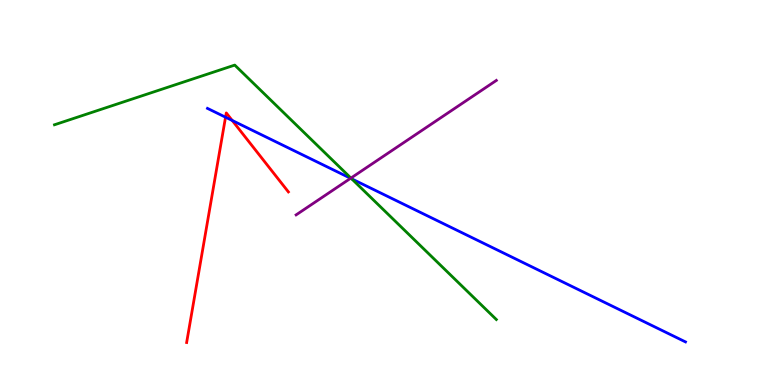[{'lines': ['blue', 'red'], 'intersections': [{'x': 2.91, 'y': 6.96}, {'x': 3.0, 'y': 6.87}]}, {'lines': ['green', 'red'], 'intersections': []}, {'lines': ['purple', 'red'], 'intersections': []}, {'lines': ['blue', 'green'], 'intersections': [{'x': 4.54, 'y': 5.35}]}, {'lines': ['blue', 'purple'], 'intersections': [{'x': 4.52, 'y': 5.37}]}, {'lines': ['green', 'purple'], 'intersections': [{'x': 4.53, 'y': 5.37}]}]